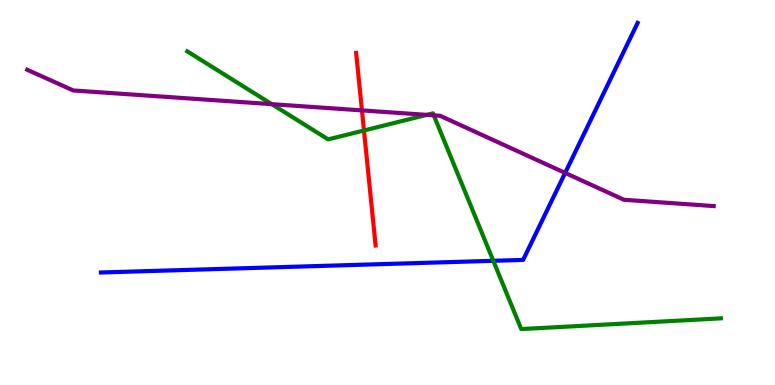[{'lines': ['blue', 'red'], 'intersections': []}, {'lines': ['green', 'red'], 'intersections': [{'x': 4.7, 'y': 6.61}]}, {'lines': ['purple', 'red'], 'intersections': [{'x': 4.67, 'y': 7.13}]}, {'lines': ['blue', 'green'], 'intersections': [{'x': 6.37, 'y': 3.23}]}, {'lines': ['blue', 'purple'], 'intersections': [{'x': 7.29, 'y': 5.51}]}, {'lines': ['green', 'purple'], 'intersections': [{'x': 3.51, 'y': 7.29}, {'x': 5.51, 'y': 7.02}, {'x': 5.6, 'y': 7.0}]}]